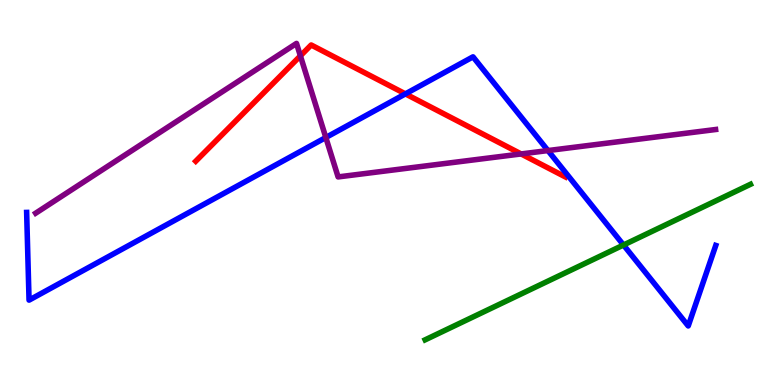[{'lines': ['blue', 'red'], 'intersections': [{'x': 5.23, 'y': 7.56}]}, {'lines': ['green', 'red'], 'intersections': []}, {'lines': ['purple', 'red'], 'intersections': [{'x': 3.88, 'y': 8.55}, {'x': 6.72, 'y': 6.0}]}, {'lines': ['blue', 'green'], 'intersections': [{'x': 8.05, 'y': 3.64}]}, {'lines': ['blue', 'purple'], 'intersections': [{'x': 4.2, 'y': 6.43}, {'x': 7.07, 'y': 6.09}]}, {'lines': ['green', 'purple'], 'intersections': []}]